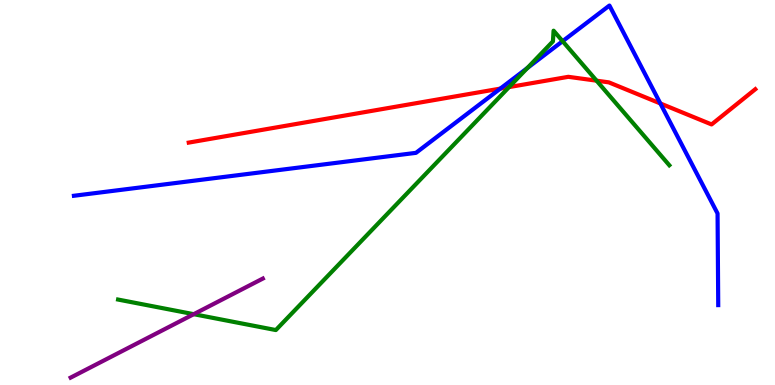[{'lines': ['blue', 'red'], 'intersections': [{'x': 6.46, 'y': 7.7}, {'x': 8.52, 'y': 7.31}]}, {'lines': ['green', 'red'], 'intersections': [{'x': 6.57, 'y': 7.74}, {'x': 7.7, 'y': 7.9}]}, {'lines': ['purple', 'red'], 'intersections': []}, {'lines': ['blue', 'green'], 'intersections': [{'x': 6.8, 'y': 8.23}, {'x': 7.26, 'y': 8.93}]}, {'lines': ['blue', 'purple'], 'intersections': []}, {'lines': ['green', 'purple'], 'intersections': [{'x': 2.5, 'y': 1.84}]}]